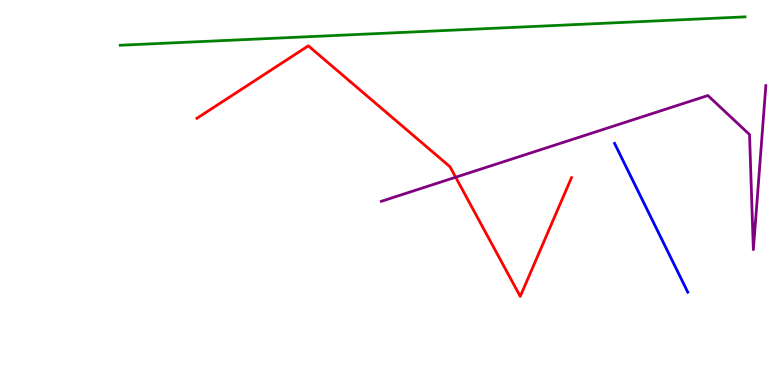[{'lines': ['blue', 'red'], 'intersections': []}, {'lines': ['green', 'red'], 'intersections': []}, {'lines': ['purple', 'red'], 'intersections': [{'x': 5.88, 'y': 5.4}]}, {'lines': ['blue', 'green'], 'intersections': []}, {'lines': ['blue', 'purple'], 'intersections': []}, {'lines': ['green', 'purple'], 'intersections': []}]